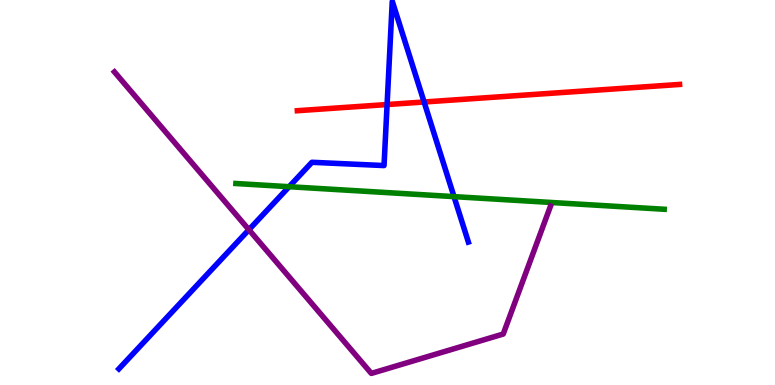[{'lines': ['blue', 'red'], 'intersections': [{'x': 4.99, 'y': 7.28}, {'x': 5.47, 'y': 7.35}]}, {'lines': ['green', 'red'], 'intersections': []}, {'lines': ['purple', 'red'], 'intersections': []}, {'lines': ['blue', 'green'], 'intersections': [{'x': 3.73, 'y': 5.15}, {'x': 5.86, 'y': 4.89}]}, {'lines': ['blue', 'purple'], 'intersections': [{'x': 3.21, 'y': 4.03}]}, {'lines': ['green', 'purple'], 'intersections': []}]